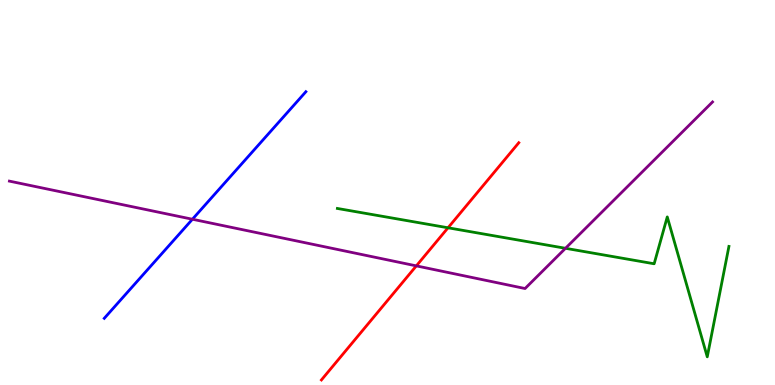[{'lines': ['blue', 'red'], 'intersections': []}, {'lines': ['green', 'red'], 'intersections': [{'x': 5.78, 'y': 4.08}]}, {'lines': ['purple', 'red'], 'intersections': [{'x': 5.37, 'y': 3.09}]}, {'lines': ['blue', 'green'], 'intersections': []}, {'lines': ['blue', 'purple'], 'intersections': [{'x': 2.48, 'y': 4.31}]}, {'lines': ['green', 'purple'], 'intersections': [{'x': 7.3, 'y': 3.55}]}]